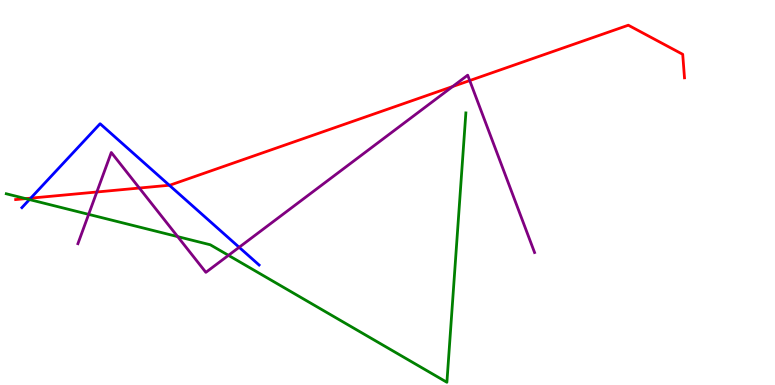[{'lines': ['blue', 'red'], 'intersections': [{'x': 0.397, 'y': 4.85}, {'x': 2.18, 'y': 5.19}]}, {'lines': ['green', 'red'], 'intersections': [{'x': 0.332, 'y': 4.84}]}, {'lines': ['purple', 'red'], 'intersections': [{'x': 1.25, 'y': 5.01}, {'x': 1.8, 'y': 5.12}, {'x': 5.84, 'y': 7.75}, {'x': 6.06, 'y': 7.91}]}, {'lines': ['blue', 'green'], 'intersections': [{'x': 0.38, 'y': 4.82}]}, {'lines': ['blue', 'purple'], 'intersections': [{'x': 3.09, 'y': 3.58}]}, {'lines': ['green', 'purple'], 'intersections': [{'x': 1.14, 'y': 4.43}, {'x': 2.29, 'y': 3.85}, {'x': 2.95, 'y': 3.37}]}]